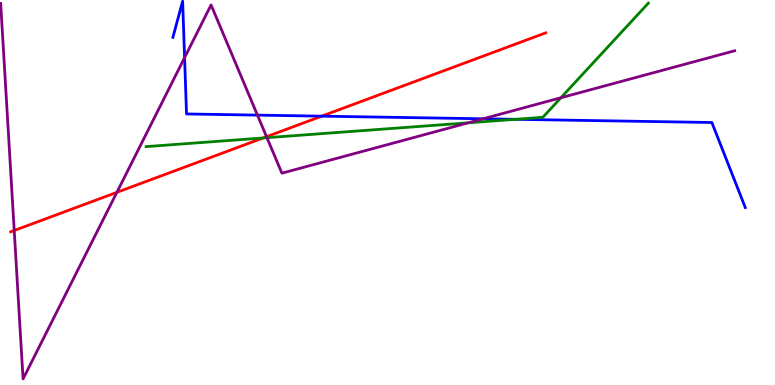[{'lines': ['blue', 'red'], 'intersections': [{'x': 4.15, 'y': 6.98}]}, {'lines': ['green', 'red'], 'intersections': [{'x': 3.39, 'y': 6.42}]}, {'lines': ['purple', 'red'], 'intersections': [{'x': 0.183, 'y': 4.01}, {'x': 1.51, 'y': 5.0}, {'x': 3.44, 'y': 6.45}]}, {'lines': ['blue', 'green'], 'intersections': [{'x': 6.65, 'y': 6.9}]}, {'lines': ['blue', 'purple'], 'intersections': [{'x': 2.38, 'y': 8.5}, {'x': 3.32, 'y': 7.01}, {'x': 6.23, 'y': 6.91}]}, {'lines': ['green', 'purple'], 'intersections': [{'x': 3.44, 'y': 6.42}, {'x': 6.04, 'y': 6.81}, {'x': 7.24, 'y': 7.46}]}]